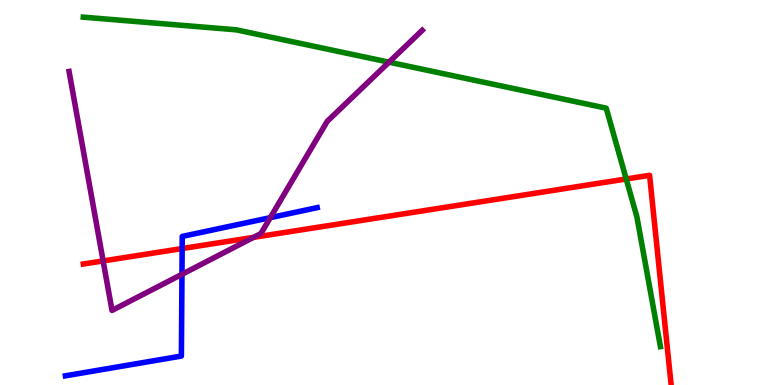[{'lines': ['blue', 'red'], 'intersections': [{'x': 2.35, 'y': 3.54}]}, {'lines': ['green', 'red'], 'intersections': [{'x': 8.08, 'y': 5.35}]}, {'lines': ['purple', 'red'], 'intersections': [{'x': 1.33, 'y': 3.22}, {'x': 3.27, 'y': 3.83}]}, {'lines': ['blue', 'green'], 'intersections': []}, {'lines': ['blue', 'purple'], 'intersections': [{'x': 2.35, 'y': 2.88}, {'x': 3.49, 'y': 4.35}]}, {'lines': ['green', 'purple'], 'intersections': [{'x': 5.02, 'y': 8.39}]}]